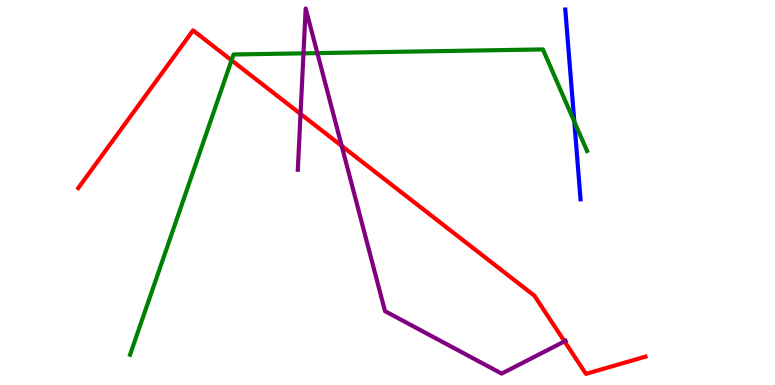[{'lines': ['blue', 'red'], 'intersections': []}, {'lines': ['green', 'red'], 'intersections': [{'x': 2.99, 'y': 8.43}]}, {'lines': ['purple', 'red'], 'intersections': [{'x': 3.88, 'y': 7.04}, {'x': 4.41, 'y': 6.21}, {'x': 7.28, 'y': 1.13}]}, {'lines': ['blue', 'green'], 'intersections': [{'x': 7.41, 'y': 6.84}]}, {'lines': ['blue', 'purple'], 'intersections': []}, {'lines': ['green', 'purple'], 'intersections': [{'x': 3.92, 'y': 8.61}, {'x': 4.1, 'y': 8.62}]}]